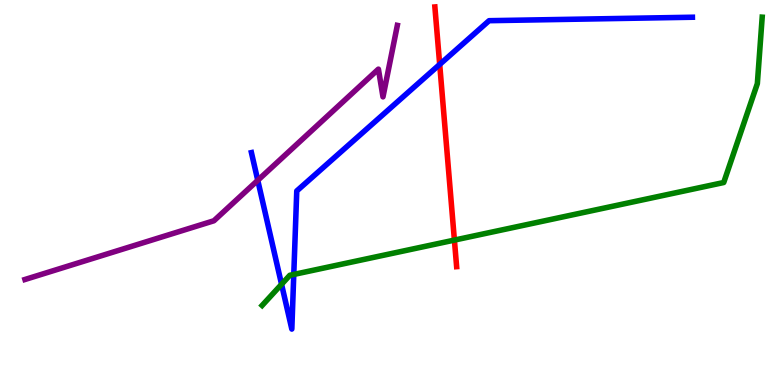[{'lines': ['blue', 'red'], 'intersections': [{'x': 5.67, 'y': 8.33}]}, {'lines': ['green', 'red'], 'intersections': [{'x': 5.86, 'y': 3.76}]}, {'lines': ['purple', 'red'], 'intersections': []}, {'lines': ['blue', 'green'], 'intersections': [{'x': 3.63, 'y': 2.62}, {'x': 3.79, 'y': 2.87}]}, {'lines': ['blue', 'purple'], 'intersections': [{'x': 3.33, 'y': 5.32}]}, {'lines': ['green', 'purple'], 'intersections': []}]